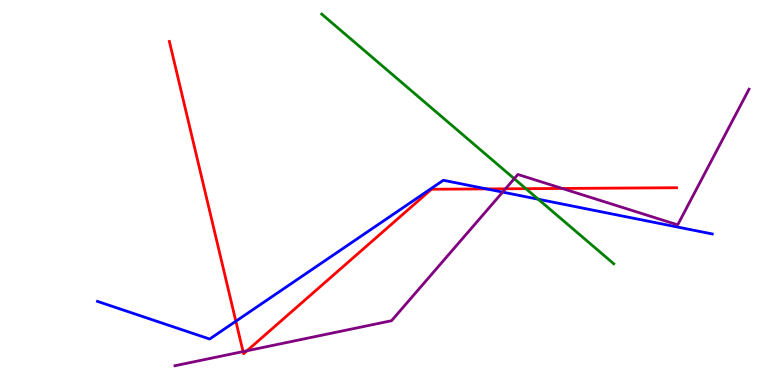[{'lines': ['blue', 'red'], 'intersections': [{'x': 3.04, 'y': 1.66}, {'x': 6.28, 'y': 5.09}]}, {'lines': ['green', 'red'], 'intersections': [{'x': 6.79, 'y': 5.1}]}, {'lines': ['purple', 'red'], 'intersections': [{'x': 3.14, 'y': 0.868}, {'x': 3.19, 'y': 0.889}, {'x': 6.52, 'y': 5.1}, {'x': 7.25, 'y': 5.11}]}, {'lines': ['blue', 'green'], 'intersections': [{'x': 6.95, 'y': 4.83}]}, {'lines': ['blue', 'purple'], 'intersections': [{'x': 6.49, 'y': 5.01}]}, {'lines': ['green', 'purple'], 'intersections': [{'x': 6.64, 'y': 5.36}]}]